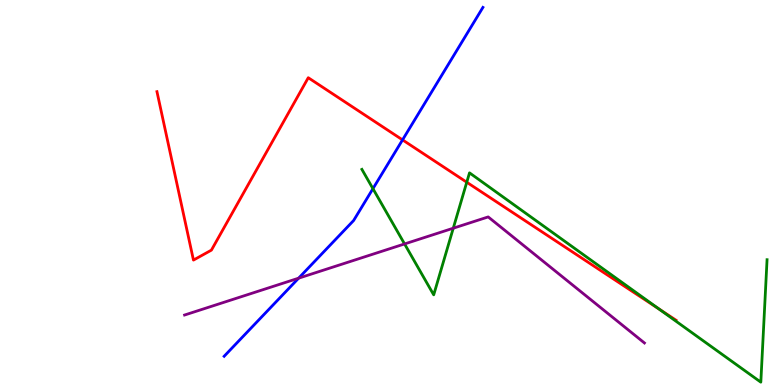[{'lines': ['blue', 'red'], 'intersections': [{'x': 5.19, 'y': 6.37}]}, {'lines': ['green', 'red'], 'intersections': [{'x': 6.02, 'y': 5.27}, {'x': 8.5, 'y': 1.98}]}, {'lines': ['purple', 'red'], 'intersections': []}, {'lines': ['blue', 'green'], 'intersections': [{'x': 4.81, 'y': 5.1}]}, {'lines': ['blue', 'purple'], 'intersections': [{'x': 3.85, 'y': 2.77}]}, {'lines': ['green', 'purple'], 'intersections': [{'x': 5.22, 'y': 3.66}, {'x': 5.85, 'y': 4.07}]}]